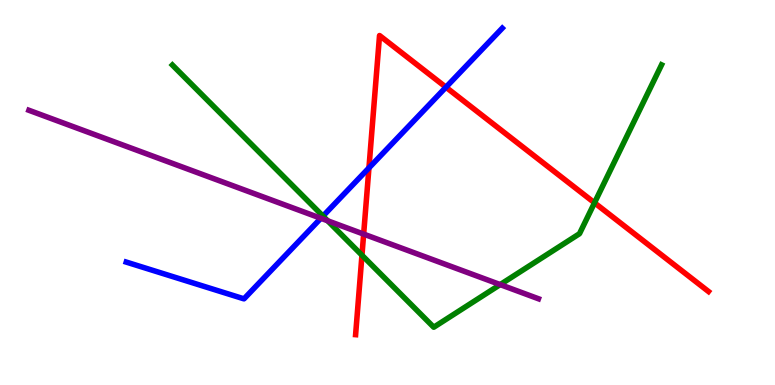[{'lines': ['blue', 'red'], 'intersections': [{'x': 4.76, 'y': 5.64}, {'x': 5.75, 'y': 7.73}]}, {'lines': ['green', 'red'], 'intersections': [{'x': 4.67, 'y': 3.37}, {'x': 7.67, 'y': 4.73}]}, {'lines': ['purple', 'red'], 'intersections': [{'x': 4.69, 'y': 3.92}]}, {'lines': ['blue', 'green'], 'intersections': [{'x': 4.17, 'y': 4.39}]}, {'lines': ['blue', 'purple'], 'intersections': [{'x': 4.14, 'y': 4.33}]}, {'lines': ['green', 'purple'], 'intersections': [{'x': 4.23, 'y': 4.27}, {'x': 6.45, 'y': 2.61}]}]